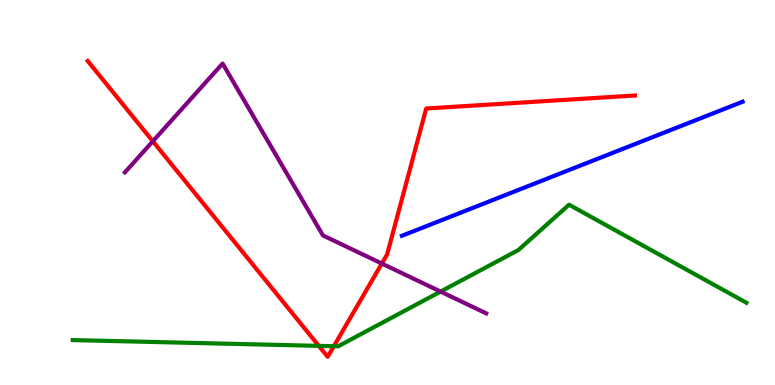[{'lines': ['blue', 'red'], 'intersections': []}, {'lines': ['green', 'red'], 'intersections': [{'x': 4.11, 'y': 1.02}, {'x': 4.31, 'y': 1.01}]}, {'lines': ['purple', 'red'], 'intersections': [{'x': 1.97, 'y': 6.33}, {'x': 4.93, 'y': 3.15}]}, {'lines': ['blue', 'green'], 'intersections': []}, {'lines': ['blue', 'purple'], 'intersections': []}, {'lines': ['green', 'purple'], 'intersections': [{'x': 5.68, 'y': 2.43}]}]